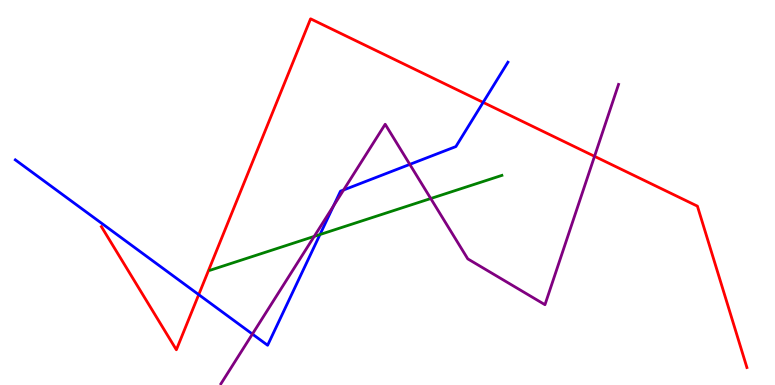[{'lines': ['blue', 'red'], 'intersections': [{'x': 2.56, 'y': 2.35}, {'x': 6.23, 'y': 7.34}]}, {'lines': ['green', 'red'], 'intersections': []}, {'lines': ['purple', 'red'], 'intersections': [{'x': 7.67, 'y': 5.94}]}, {'lines': ['blue', 'green'], 'intersections': [{'x': 4.13, 'y': 3.91}]}, {'lines': ['blue', 'purple'], 'intersections': [{'x': 3.26, 'y': 1.32}, {'x': 4.3, 'y': 4.65}, {'x': 4.43, 'y': 5.07}, {'x': 5.29, 'y': 5.73}]}, {'lines': ['green', 'purple'], 'intersections': [{'x': 4.05, 'y': 3.86}, {'x': 5.56, 'y': 4.84}]}]